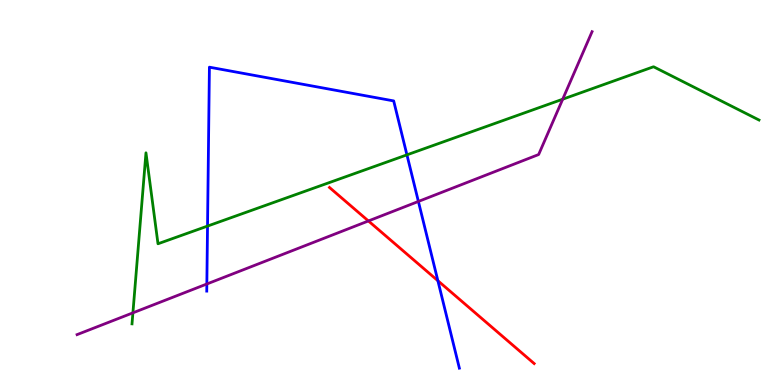[{'lines': ['blue', 'red'], 'intersections': [{'x': 5.65, 'y': 2.71}]}, {'lines': ['green', 'red'], 'intersections': []}, {'lines': ['purple', 'red'], 'intersections': [{'x': 4.75, 'y': 4.26}]}, {'lines': ['blue', 'green'], 'intersections': [{'x': 2.68, 'y': 4.13}, {'x': 5.25, 'y': 5.98}]}, {'lines': ['blue', 'purple'], 'intersections': [{'x': 2.67, 'y': 2.62}, {'x': 5.4, 'y': 4.77}]}, {'lines': ['green', 'purple'], 'intersections': [{'x': 1.71, 'y': 1.87}, {'x': 7.26, 'y': 7.42}]}]